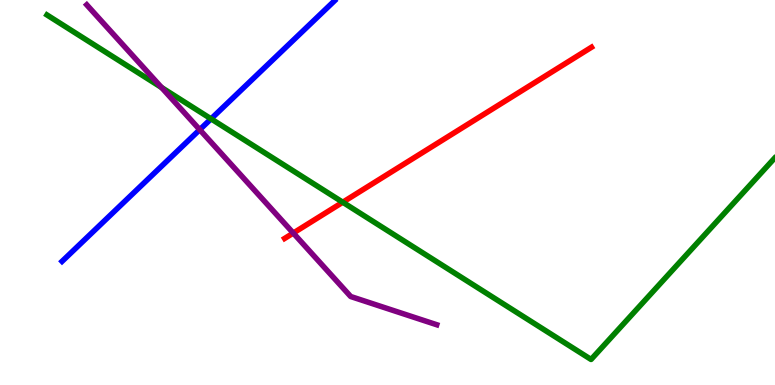[{'lines': ['blue', 'red'], 'intersections': []}, {'lines': ['green', 'red'], 'intersections': [{'x': 4.42, 'y': 4.75}]}, {'lines': ['purple', 'red'], 'intersections': [{'x': 3.78, 'y': 3.95}]}, {'lines': ['blue', 'green'], 'intersections': [{'x': 2.72, 'y': 6.91}]}, {'lines': ['blue', 'purple'], 'intersections': [{'x': 2.58, 'y': 6.63}]}, {'lines': ['green', 'purple'], 'intersections': [{'x': 2.08, 'y': 7.73}]}]